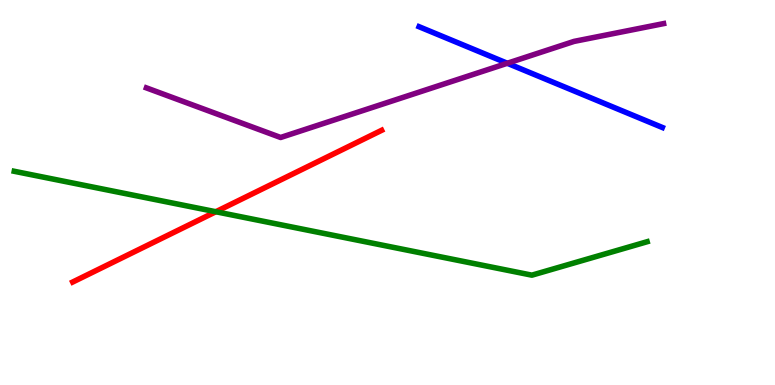[{'lines': ['blue', 'red'], 'intersections': []}, {'lines': ['green', 'red'], 'intersections': [{'x': 2.78, 'y': 4.5}]}, {'lines': ['purple', 'red'], 'intersections': []}, {'lines': ['blue', 'green'], 'intersections': []}, {'lines': ['blue', 'purple'], 'intersections': [{'x': 6.55, 'y': 8.36}]}, {'lines': ['green', 'purple'], 'intersections': []}]